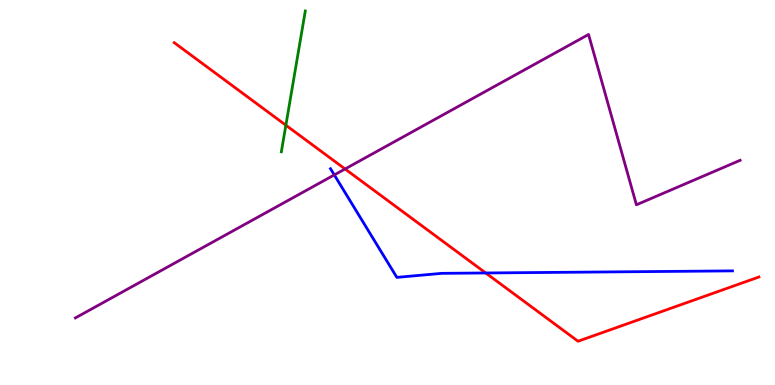[{'lines': ['blue', 'red'], 'intersections': [{'x': 6.27, 'y': 2.91}]}, {'lines': ['green', 'red'], 'intersections': [{'x': 3.69, 'y': 6.75}]}, {'lines': ['purple', 'red'], 'intersections': [{'x': 4.45, 'y': 5.61}]}, {'lines': ['blue', 'green'], 'intersections': []}, {'lines': ['blue', 'purple'], 'intersections': [{'x': 4.31, 'y': 5.46}]}, {'lines': ['green', 'purple'], 'intersections': []}]